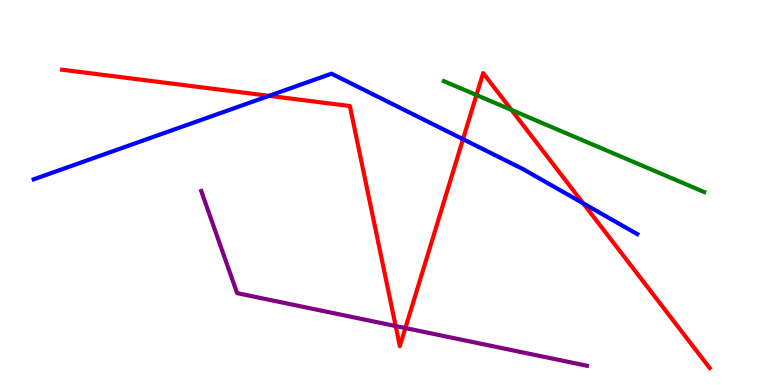[{'lines': ['blue', 'red'], 'intersections': [{'x': 3.47, 'y': 7.51}, {'x': 5.97, 'y': 6.39}, {'x': 7.53, 'y': 4.72}]}, {'lines': ['green', 'red'], 'intersections': [{'x': 6.15, 'y': 7.53}, {'x': 6.6, 'y': 7.14}]}, {'lines': ['purple', 'red'], 'intersections': [{'x': 5.11, 'y': 1.53}, {'x': 5.23, 'y': 1.48}]}, {'lines': ['blue', 'green'], 'intersections': []}, {'lines': ['blue', 'purple'], 'intersections': []}, {'lines': ['green', 'purple'], 'intersections': []}]